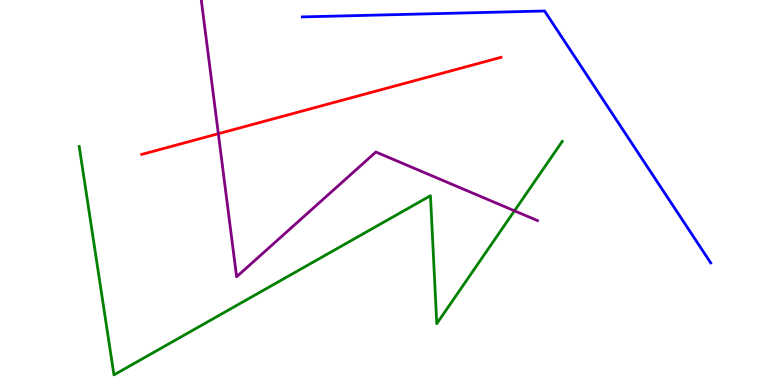[{'lines': ['blue', 'red'], 'intersections': []}, {'lines': ['green', 'red'], 'intersections': []}, {'lines': ['purple', 'red'], 'intersections': [{'x': 2.82, 'y': 6.53}]}, {'lines': ['blue', 'green'], 'intersections': []}, {'lines': ['blue', 'purple'], 'intersections': []}, {'lines': ['green', 'purple'], 'intersections': [{'x': 6.64, 'y': 4.52}]}]